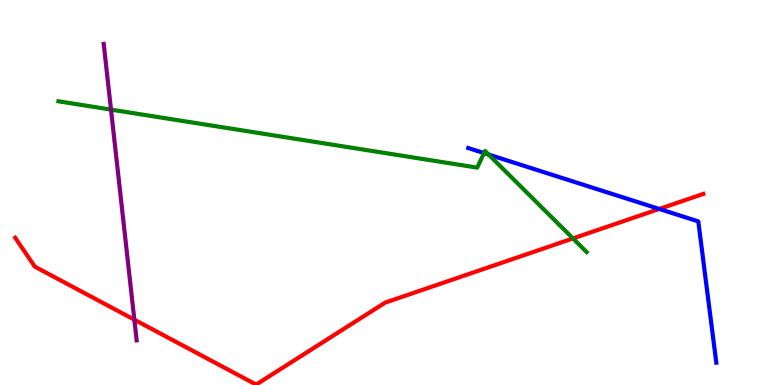[{'lines': ['blue', 'red'], 'intersections': [{'x': 8.51, 'y': 4.57}]}, {'lines': ['green', 'red'], 'intersections': [{'x': 7.39, 'y': 3.81}]}, {'lines': ['purple', 'red'], 'intersections': [{'x': 1.73, 'y': 1.7}]}, {'lines': ['blue', 'green'], 'intersections': [{'x': 6.25, 'y': 6.02}, {'x': 6.3, 'y': 5.99}]}, {'lines': ['blue', 'purple'], 'intersections': []}, {'lines': ['green', 'purple'], 'intersections': [{'x': 1.43, 'y': 7.15}]}]